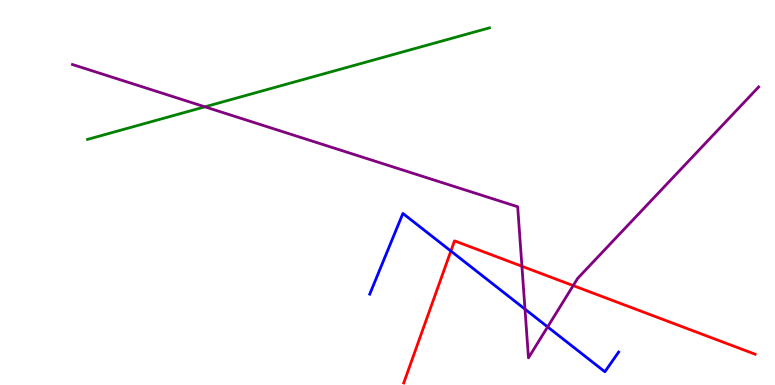[{'lines': ['blue', 'red'], 'intersections': [{'x': 5.82, 'y': 3.48}]}, {'lines': ['green', 'red'], 'intersections': []}, {'lines': ['purple', 'red'], 'intersections': [{'x': 6.73, 'y': 3.08}, {'x': 7.4, 'y': 2.58}]}, {'lines': ['blue', 'green'], 'intersections': []}, {'lines': ['blue', 'purple'], 'intersections': [{'x': 6.77, 'y': 1.97}, {'x': 7.07, 'y': 1.51}]}, {'lines': ['green', 'purple'], 'intersections': [{'x': 2.64, 'y': 7.23}]}]